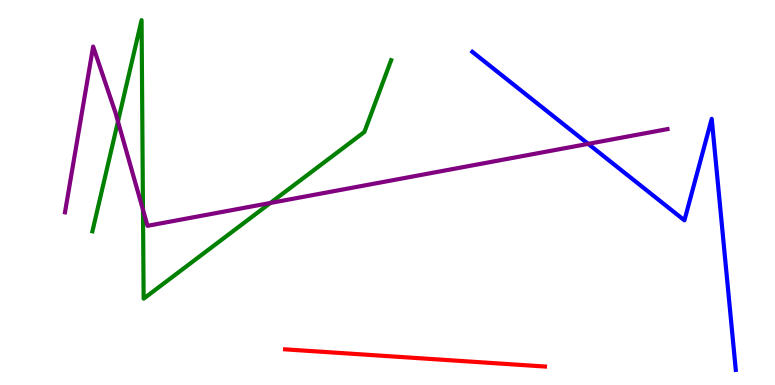[{'lines': ['blue', 'red'], 'intersections': []}, {'lines': ['green', 'red'], 'intersections': []}, {'lines': ['purple', 'red'], 'intersections': []}, {'lines': ['blue', 'green'], 'intersections': []}, {'lines': ['blue', 'purple'], 'intersections': [{'x': 7.59, 'y': 6.26}]}, {'lines': ['green', 'purple'], 'intersections': [{'x': 1.52, 'y': 6.84}, {'x': 1.84, 'y': 4.55}, {'x': 3.49, 'y': 4.73}]}]